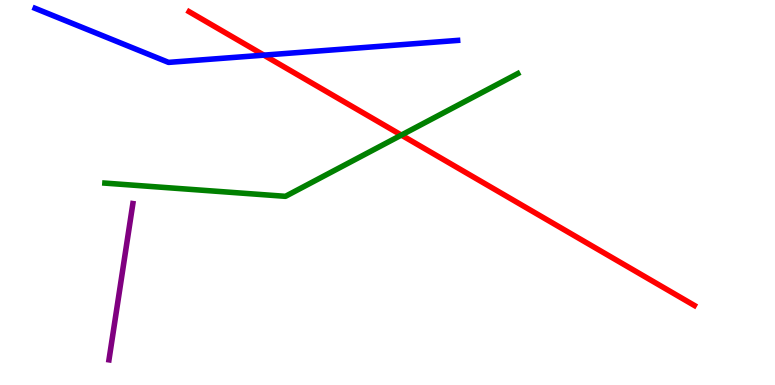[{'lines': ['blue', 'red'], 'intersections': [{'x': 3.4, 'y': 8.57}]}, {'lines': ['green', 'red'], 'intersections': [{'x': 5.18, 'y': 6.49}]}, {'lines': ['purple', 'red'], 'intersections': []}, {'lines': ['blue', 'green'], 'intersections': []}, {'lines': ['blue', 'purple'], 'intersections': []}, {'lines': ['green', 'purple'], 'intersections': []}]